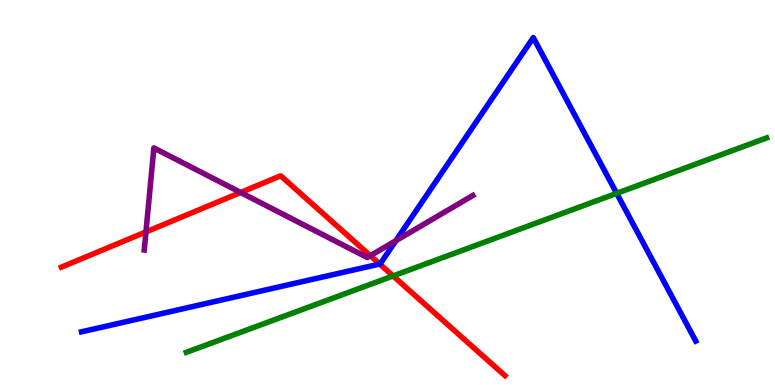[{'lines': ['blue', 'red'], 'intersections': [{'x': 4.9, 'y': 3.14}]}, {'lines': ['green', 'red'], 'intersections': [{'x': 5.07, 'y': 2.83}]}, {'lines': ['purple', 'red'], 'intersections': [{'x': 1.88, 'y': 3.98}, {'x': 3.1, 'y': 5.0}, {'x': 4.78, 'y': 3.36}]}, {'lines': ['blue', 'green'], 'intersections': [{'x': 7.96, 'y': 4.98}]}, {'lines': ['blue', 'purple'], 'intersections': [{'x': 5.11, 'y': 3.75}]}, {'lines': ['green', 'purple'], 'intersections': []}]